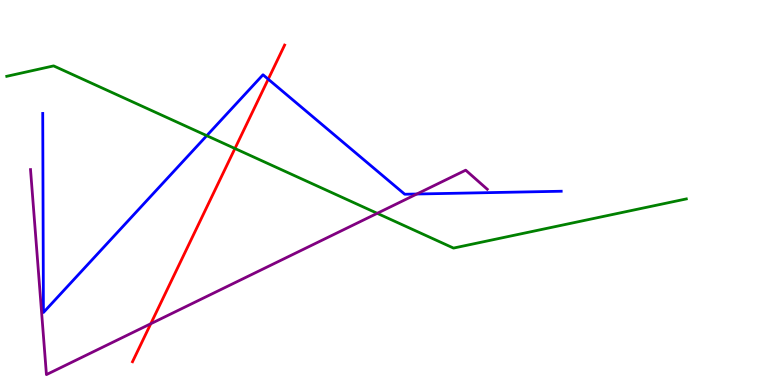[{'lines': ['blue', 'red'], 'intersections': [{'x': 3.46, 'y': 7.94}]}, {'lines': ['green', 'red'], 'intersections': [{'x': 3.03, 'y': 6.14}]}, {'lines': ['purple', 'red'], 'intersections': [{'x': 1.95, 'y': 1.59}]}, {'lines': ['blue', 'green'], 'intersections': [{'x': 2.67, 'y': 6.48}]}, {'lines': ['blue', 'purple'], 'intersections': [{'x': 5.38, 'y': 4.96}]}, {'lines': ['green', 'purple'], 'intersections': [{'x': 4.87, 'y': 4.46}]}]